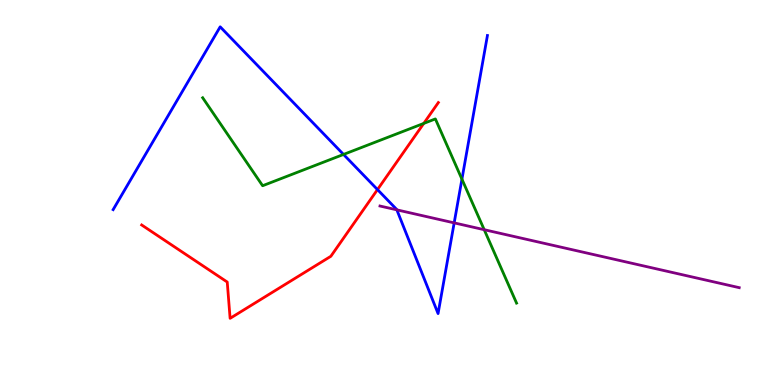[{'lines': ['blue', 'red'], 'intersections': [{'x': 4.87, 'y': 5.08}]}, {'lines': ['green', 'red'], 'intersections': [{'x': 5.47, 'y': 6.79}]}, {'lines': ['purple', 'red'], 'intersections': []}, {'lines': ['blue', 'green'], 'intersections': [{'x': 4.43, 'y': 5.99}, {'x': 5.96, 'y': 5.35}]}, {'lines': ['blue', 'purple'], 'intersections': [{'x': 5.12, 'y': 4.55}, {'x': 5.86, 'y': 4.21}]}, {'lines': ['green', 'purple'], 'intersections': [{'x': 6.25, 'y': 4.03}]}]